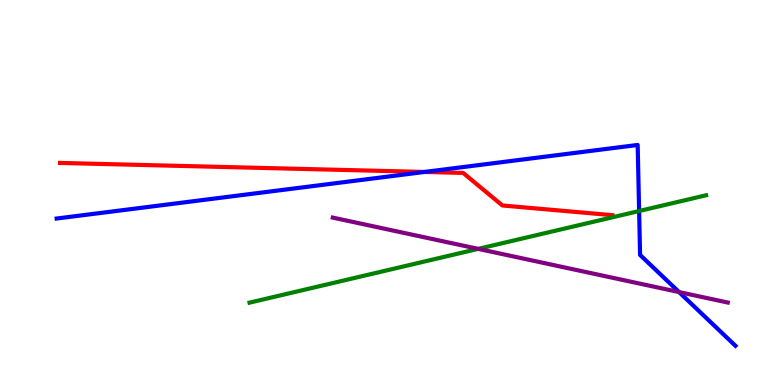[{'lines': ['blue', 'red'], 'intersections': [{'x': 5.48, 'y': 5.53}]}, {'lines': ['green', 'red'], 'intersections': []}, {'lines': ['purple', 'red'], 'intersections': []}, {'lines': ['blue', 'green'], 'intersections': [{'x': 8.25, 'y': 4.52}]}, {'lines': ['blue', 'purple'], 'intersections': [{'x': 8.76, 'y': 2.41}]}, {'lines': ['green', 'purple'], 'intersections': [{'x': 6.17, 'y': 3.54}]}]